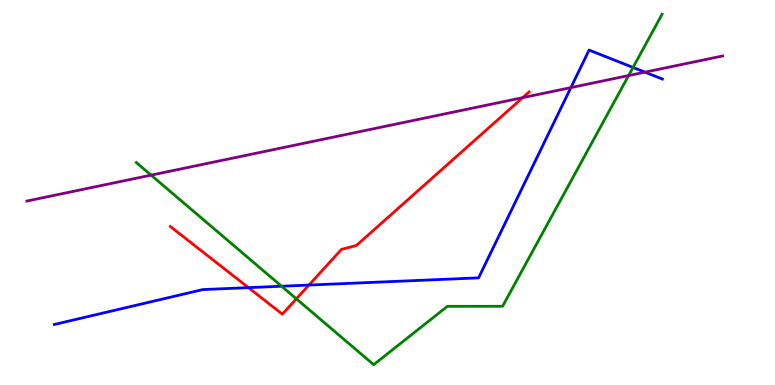[{'lines': ['blue', 'red'], 'intersections': [{'x': 3.21, 'y': 2.53}, {'x': 3.99, 'y': 2.6}]}, {'lines': ['green', 'red'], 'intersections': [{'x': 3.82, 'y': 2.24}]}, {'lines': ['purple', 'red'], 'intersections': [{'x': 6.74, 'y': 7.46}]}, {'lines': ['blue', 'green'], 'intersections': [{'x': 3.63, 'y': 2.57}, {'x': 8.17, 'y': 8.25}]}, {'lines': ['blue', 'purple'], 'intersections': [{'x': 7.37, 'y': 7.72}, {'x': 8.32, 'y': 8.13}]}, {'lines': ['green', 'purple'], 'intersections': [{'x': 1.95, 'y': 5.45}, {'x': 8.11, 'y': 8.04}]}]